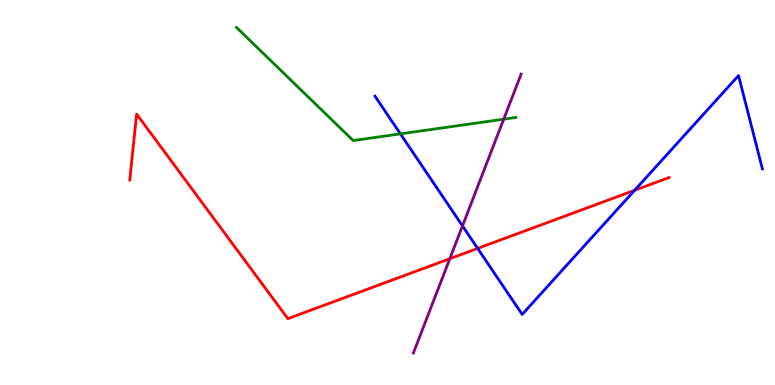[{'lines': ['blue', 'red'], 'intersections': [{'x': 6.16, 'y': 3.55}, {'x': 8.19, 'y': 5.06}]}, {'lines': ['green', 'red'], 'intersections': []}, {'lines': ['purple', 'red'], 'intersections': [{'x': 5.8, 'y': 3.28}]}, {'lines': ['blue', 'green'], 'intersections': [{'x': 5.17, 'y': 6.52}]}, {'lines': ['blue', 'purple'], 'intersections': [{'x': 5.97, 'y': 4.13}]}, {'lines': ['green', 'purple'], 'intersections': [{'x': 6.5, 'y': 6.9}]}]